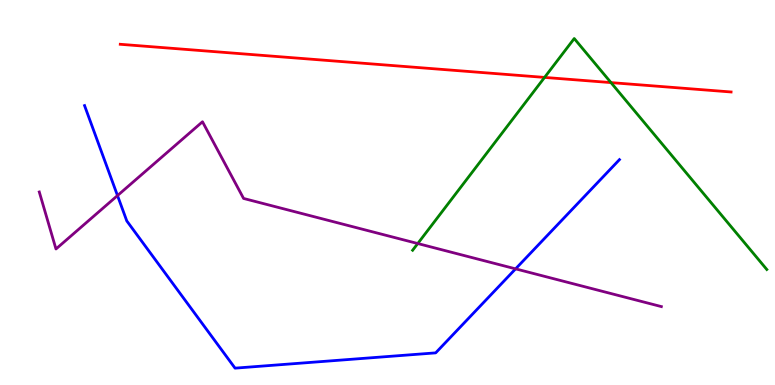[{'lines': ['blue', 'red'], 'intersections': []}, {'lines': ['green', 'red'], 'intersections': [{'x': 7.03, 'y': 7.99}, {'x': 7.88, 'y': 7.85}]}, {'lines': ['purple', 'red'], 'intersections': []}, {'lines': ['blue', 'green'], 'intersections': []}, {'lines': ['blue', 'purple'], 'intersections': [{'x': 1.52, 'y': 4.92}, {'x': 6.65, 'y': 3.02}]}, {'lines': ['green', 'purple'], 'intersections': [{'x': 5.39, 'y': 3.67}]}]